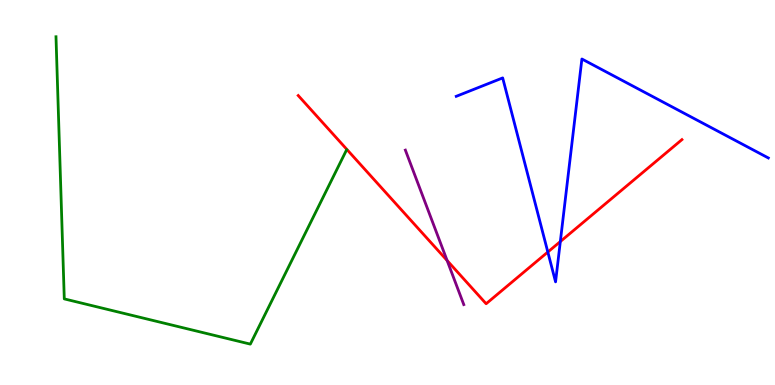[{'lines': ['blue', 'red'], 'intersections': [{'x': 7.07, 'y': 3.45}, {'x': 7.23, 'y': 3.73}]}, {'lines': ['green', 'red'], 'intersections': []}, {'lines': ['purple', 'red'], 'intersections': [{'x': 5.77, 'y': 3.23}]}, {'lines': ['blue', 'green'], 'intersections': []}, {'lines': ['blue', 'purple'], 'intersections': []}, {'lines': ['green', 'purple'], 'intersections': []}]